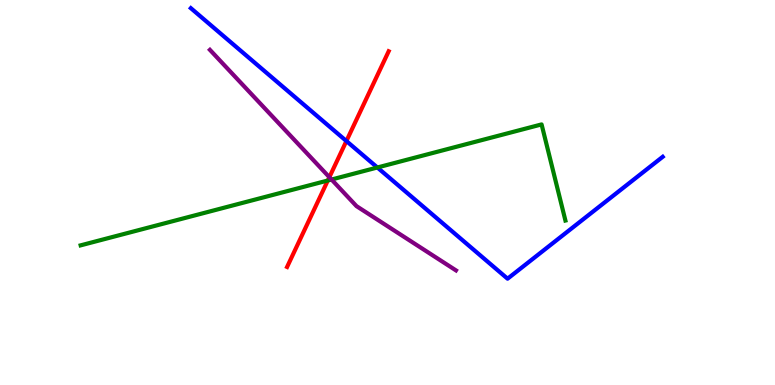[{'lines': ['blue', 'red'], 'intersections': [{'x': 4.47, 'y': 6.34}]}, {'lines': ['green', 'red'], 'intersections': [{'x': 4.23, 'y': 5.31}]}, {'lines': ['purple', 'red'], 'intersections': [{'x': 4.25, 'y': 5.4}]}, {'lines': ['blue', 'green'], 'intersections': [{'x': 4.87, 'y': 5.65}]}, {'lines': ['blue', 'purple'], 'intersections': []}, {'lines': ['green', 'purple'], 'intersections': [{'x': 4.28, 'y': 5.34}]}]